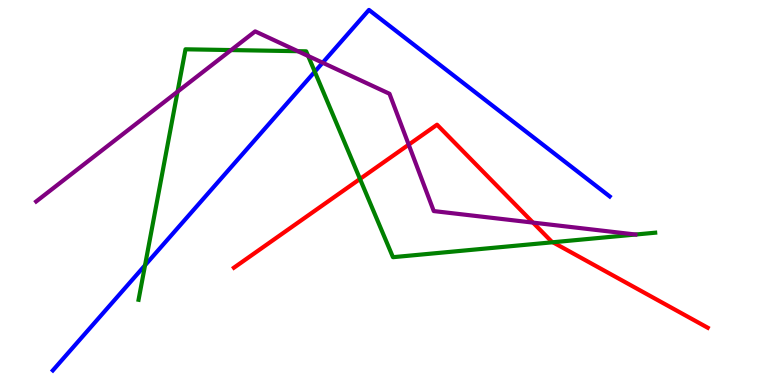[{'lines': ['blue', 'red'], 'intersections': []}, {'lines': ['green', 'red'], 'intersections': [{'x': 4.65, 'y': 5.35}, {'x': 7.13, 'y': 3.71}]}, {'lines': ['purple', 'red'], 'intersections': [{'x': 5.27, 'y': 6.24}, {'x': 6.88, 'y': 4.22}]}, {'lines': ['blue', 'green'], 'intersections': [{'x': 1.87, 'y': 3.11}, {'x': 4.06, 'y': 8.14}]}, {'lines': ['blue', 'purple'], 'intersections': [{'x': 4.16, 'y': 8.37}]}, {'lines': ['green', 'purple'], 'intersections': [{'x': 2.29, 'y': 7.62}, {'x': 2.98, 'y': 8.7}, {'x': 3.84, 'y': 8.67}, {'x': 3.98, 'y': 8.55}]}]